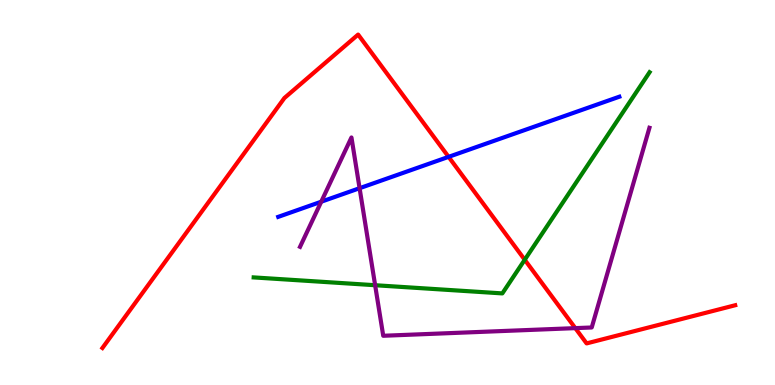[{'lines': ['blue', 'red'], 'intersections': [{'x': 5.79, 'y': 5.93}]}, {'lines': ['green', 'red'], 'intersections': [{'x': 6.77, 'y': 3.25}]}, {'lines': ['purple', 'red'], 'intersections': [{'x': 7.42, 'y': 1.48}]}, {'lines': ['blue', 'green'], 'intersections': []}, {'lines': ['blue', 'purple'], 'intersections': [{'x': 4.15, 'y': 4.76}, {'x': 4.64, 'y': 5.11}]}, {'lines': ['green', 'purple'], 'intersections': [{'x': 4.84, 'y': 2.59}]}]